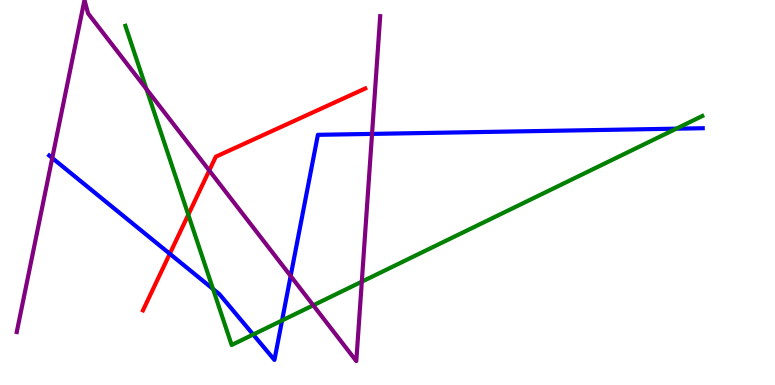[{'lines': ['blue', 'red'], 'intersections': [{'x': 2.19, 'y': 3.41}]}, {'lines': ['green', 'red'], 'intersections': [{'x': 2.43, 'y': 4.42}]}, {'lines': ['purple', 'red'], 'intersections': [{'x': 2.7, 'y': 5.57}]}, {'lines': ['blue', 'green'], 'intersections': [{'x': 2.75, 'y': 2.49}, {'x': 3.27, 'y': 1.31}, {'x': 3.64, 'y': 1.68}, {'x': 8.73, 'y': 6.66}]}, {'lines': ['blue', 'purple'], 'intersections': [{'x': 0.674, 'y': 5.9}, {'x': 3.75, 'y': 2.83}, {'x': 4.8, 'y': 6.52}]}, {'lines': ['green', 'purple'], 'intersections': [{'x': 1.89, 'y': 7.68}, {'x': 4.04, 'y': 2.07}, {'x': 4.67, 'y': 2.68}]}]